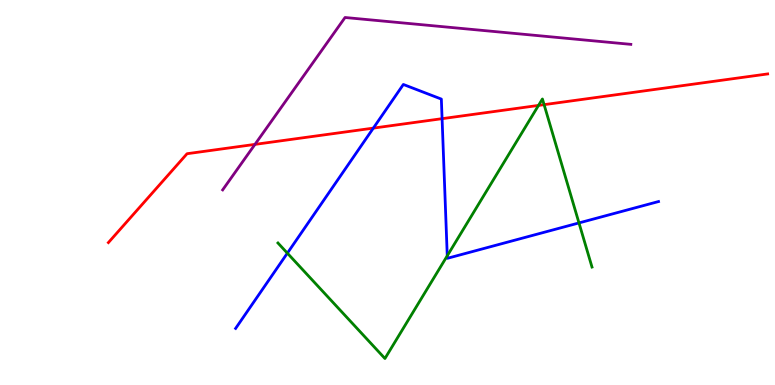[{'lines': ['blue', 'red'], 'intersections': [{'x': 4.82, 'y': 6.67}, {'x': 5.7, 'y': 6.92}]}, {'lines': ['green', 'red'], 'intersections': [{'x': 6.95, 'y': 7.26}, {'x': 7.02, 'y': 7.28}]}, {'lines': ['purple', 'red'], 'intersections': [{'x': 3.29, 'y': 6.25}]}, {'lines': ['blue', 'green'], 'intersections': [{'x': 3.71, 'y': 3.42}, {'x': 5.77, 'y': 3.36}, {'x': 7.47, 'y': 4.21}]}, {'lines': ['blue', 'purple'], 'intersections': []}, {'lines': ['green', 'purple'], 'intersections': []}]